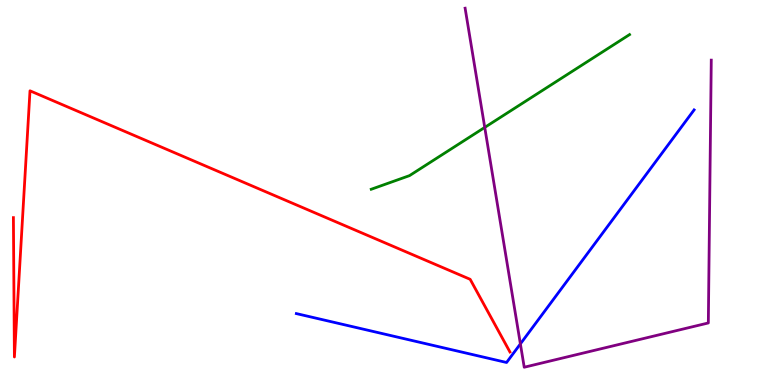[{'lines': ['blue', 'red'], 'intersections': []}, {'lines': ['green', 'red'], 'intersections': []}, {'lines': ['purple', 'red'], 'intersections': []}, {'lines': ['blue', 'green'], 'intersections': []}, {'lines': ['blue', 'purple'], 'intersections': [{'x': 6.71, 'y': 1.07}]}, {'lines': ['green', 'purple'], 'intersections': [{'x': 6.25, 'y': 6.69}]}]